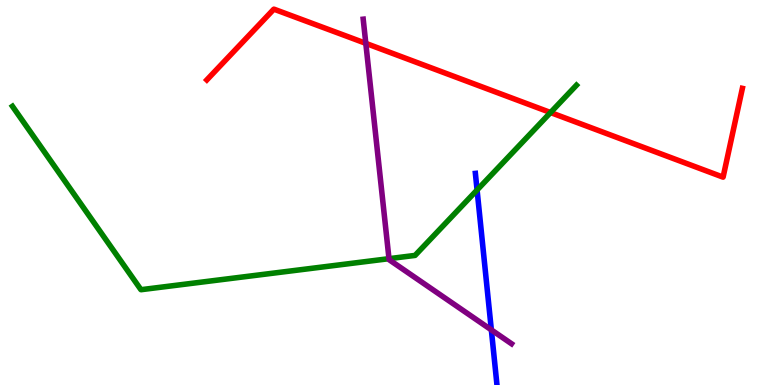[{'lines': ['blue', 'red'], 'intersections': []}, {'lines': ['green', 'red'], 'intersections': [{'x': 7.1, 'y': 7.08}]}, {'lines': ['purple', 'red'], 'intersections': [{'x': 4.72, 'y': 8.87}]}, {'lines': ['blue', 'green'], 'intersections': [{'x': 6.16, 'y': 5.07}]}, {'lines': ['blue', 'purple'], 'intersections': [{'x': 6.34, 'y': 1.43}]}, {'lines': ['green', 'purple'], 'intersections': [{'x': 5.02, 'y': 3.28}]}]